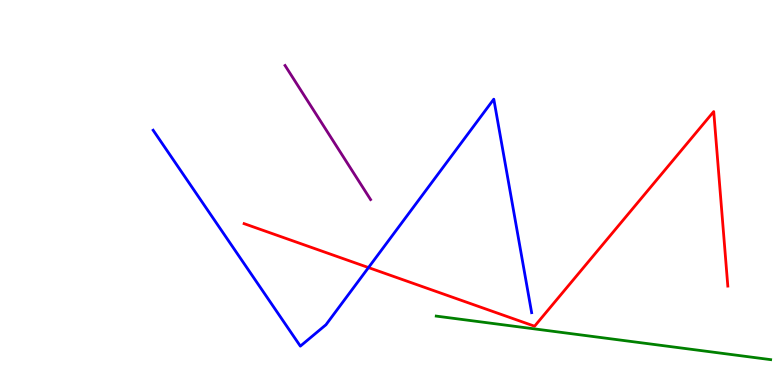[{'lines': ['blue', 'red'], 'intersections': [{'x': 4.75, 'y': 3.05}]}, {'lines': ['green', 'red'], 'intersections': []}, {'lines': ['purple', 'red'], 'intersections': []}, {'lines': ['blue', 'green'], 'intersections': []}, {'lines': ['blue', 'purple'], 'intersections': []}, {'lines': ['green', 'purple'], 'intersections': []}]